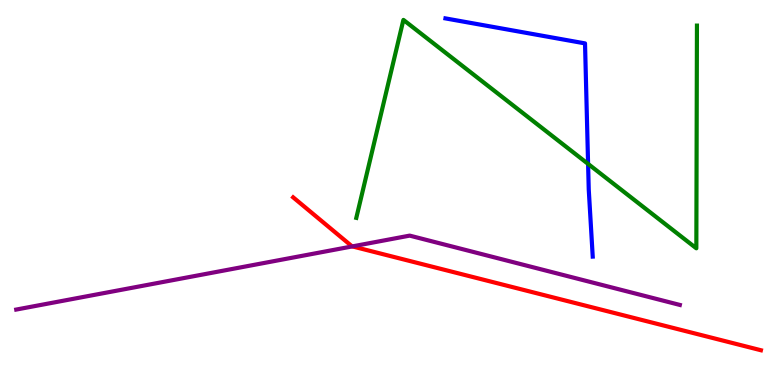[{'lines': ['blue', 'red'], 'intersections': []}, {'lines': ['green', 'red'], 'intersections': []}, {'lines': ['purple', 'red'], 'intersections': [{'x': 4.55, 'y': 3.6}]}, {'lines': ['blue', 'green'], 'intersections': [{'x': 7.59, 'y': 5.74}]}, {'lines': ['blue', 'purple'], 'intersections': []}, {'lines': ['green', 'purple'], 'intersections': []}]